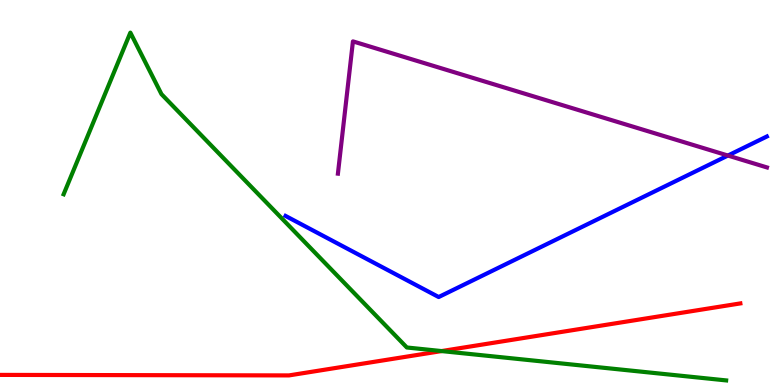[{'lines': ['blue', 'red'], 'intersections': []}, {'lines': ['green', 'red'], 'intersections': [{'x': 5.7, 'y': 0.881}]}, {'lines': ['purple', 'red'], 'intersections': []}, {'lines': ['blue', 'green'], 'intersections': []}, {'lines': ['blue', 'purple'], 'intersections': [{'x': 9.39, 'y': 5.96}]}, {'lines': ['green', 'purple'], 'intersections': []}]